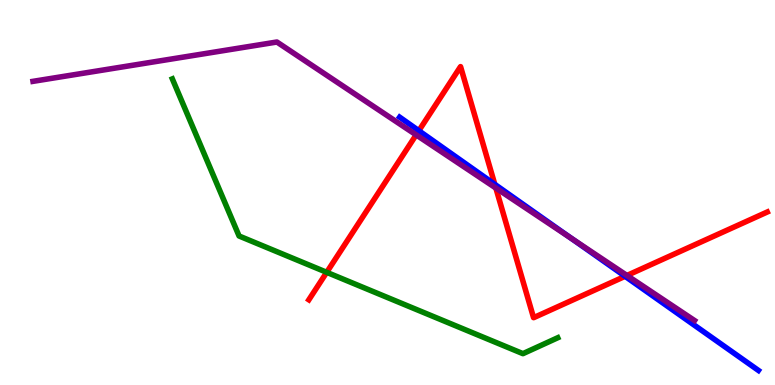[{'lines': ['blue', 'red'], 'intersections': [{'x': 5.4, 'y': 6.6}, {'x': 6.38, 'y': 5.21}, {'x': 8.07, 'y': 2.82}]}, {'lines': ['green', 'red'], 'intersections': [{'x': 4.22, 'y': 2.93}]}, {'lines': ['purple', 'red'], 'intersections': [{'x': 5.37, 'y': 6.5}, {'x': 6.4, 'y': 5.12}, {'x': 8.09, 'y': 2.85}]}, {'lines': ['blue', 'green'], 'intersections': []}, {'lines': ['blue', 'purple'], 'intersections': [{'x': 7.37, 'y': 3.81}]}, {'lines': ['green', 'purple'], 'intersections': []}]